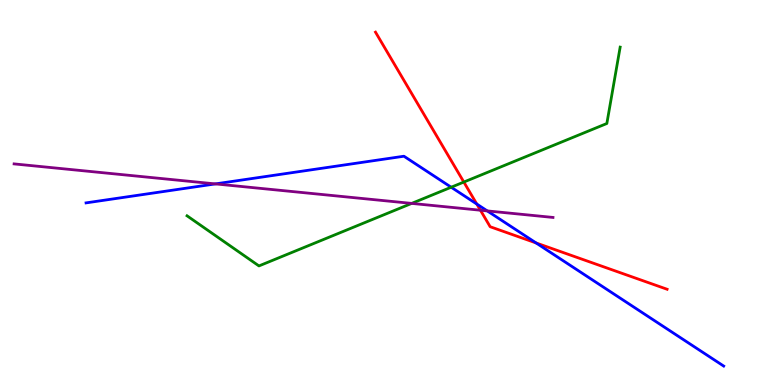[{'lines': ['blue', 'red'], 'intersections': [{'x': 6.15, 'y': 4.7}, {'x': 6.92, 'y': 3.69}]}, {'lines': ['green', 'red'], 'intersections': [{'x': 5.98, 'y': 5.27}]}, {'lines': ['purple', 'red'], 'intersections': [{'x': 6.2, 'y': 4.54}]}, {'lines': ['blue', 'green'], 'intersections': [{'x': 5.82, 'y': 5.14}]}, {'lines': ['blue', 'purple'], 'intersections': [{'x': 2.78, 'y': 5.22}, {'x': 6.29, 'y': 4.52}]}, {'lines': ['green', 'purple'], 'intersections': [{'x': 5.31, 'y': 4.72}]}]